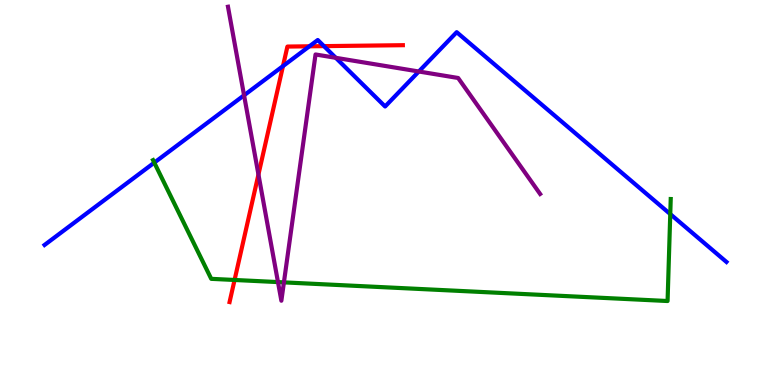[{'lines': ['blue', 'red'], 'intersections': [{'x': 3.65, 'y': 8.28}, {'x': 3.99, 'y': 8.8}, {'x': 4.18, 'y': 8.8}]}, {'lines': ['green', 'red'], 'intersections': [{'x': 3.03, 'y': 2.73}]}, {'lines': ['purple', 'red'], 'intersections': [{'x': 3.33, 'y': 5.47}]}, {'lines': ['blue', 'green'], 'intersections': [{'x': 1.99, 'y': 5.78}, {'x': 8.65, 'y': 4.44}]}, {'lines': ['blue', 'purple'], 'intersections': [{'x': 3.15, 'y': 7.52}, {'x': 4.33, 'y': 8.5}, {'x': 5.4, 'y': 8.14}]}, {'lines': ['green', 'purple'], 'intersections': [{'x': 3.59, 'y': 2.67}, {'x': 3.66, 'y': 2.67}]}]